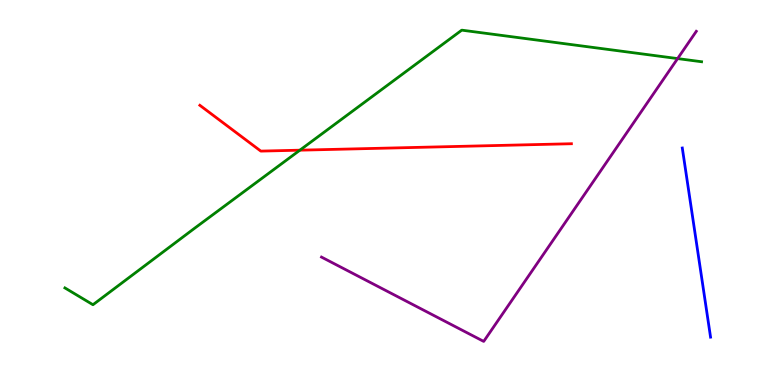[{'lines': ['blue', 'red'], 'intersections': []}, {'lines': ['green', 'red'], 'intersections': [{'x': 3.87, 'y': 6.1}]}, {'lines': ['purple', 'red'], 'intersections': []}, {'lines': ['blue', 'green'], 'intersections': []}, {'lines': ['blue', 'purple'], 'intersections': []}, {'lines': ['green', 'purple'], 'intersections': [{'x': 8.74, 'y': 8.48}]}]